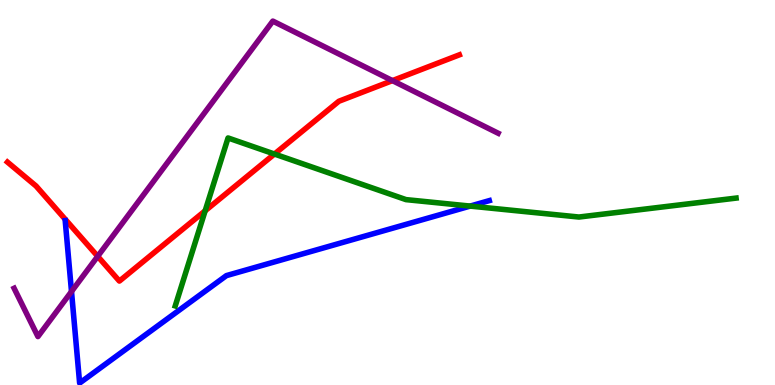[{'lines': ['blue', 'red'], 'intersections': []}, {'lines': ['green', 'red'], 'intersections': [{'x': 2.65, 'y': 4.52}, {'x': 3.54, 'y': 6.0}]}, {'lines': ['purple', 'red'], 'intersections': [{'x': 1.26, 'y': 3.34}, {'x': 5.06, 'y': 7.91}]}, {'lines': ['blue', 'green'], 'intersections': [{'x': 6.07, 'y': 4.65}]}, {'lines': ['blue', 'purple'], 'intersections': [{'x': 0.923, 'y': 2.43}]}, {'lines': ['green', 'purple'], 'intersections': []}]